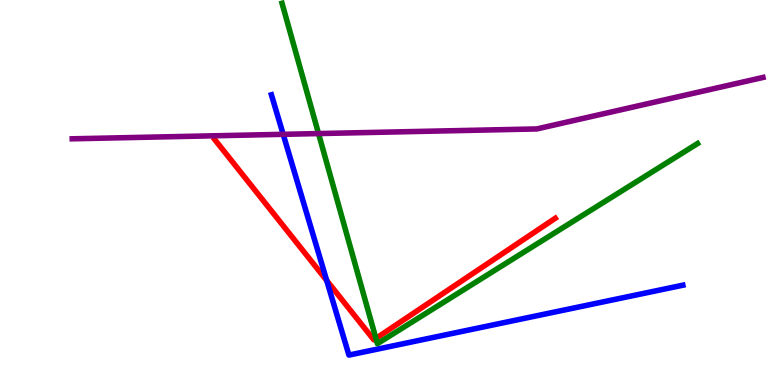[{'lines': ['blue', 'red'], 'intersections': [{'x': 4.22, 'y': 2.71}]}, {'lines': ['green', 'red'], 'intersections': [{'x': 4.85, 'y': 1.21}]}, {'lines': ['purple', 'red'], 'intersections': []}, {'lines': ['blue', 'green'], 'intersections': []}, {'lines': ['blue', 'purple'], 'intersections': [{'x': 3.65, 'y': 6.51}]}, {'lines': ['green', 'purple'], 'intersections': [{'x': 4.11, 'y': 6.53}]}]